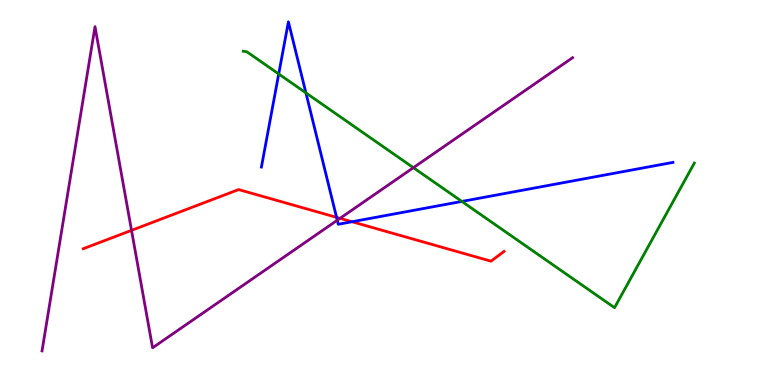[{'lines': ['blue', 'red'], 'intersections': [{'x': 4.34, 'y': 4.35}, {'x': 4.54, 'y': 4.24}]}, {'lines': ['green', 'red'], 'intersections': []}, {'lines': ['purple', 'red'], 'intersections': [{'x': 1.7, 'y': 4.02}, {'x': 4.39, 'y': 4.33}]}, {'lines': ['blue', 'green'], 'intersections': [{'x': 3.6, 'y': 8.08}, {'x': 3.95, 'y': 7.59}, {'x': 5.96, 'y': 4.77}]}, {'lines': ['blue', 'purple'], 'intersections': [{'x': 4.35, 'y': 4.28}]}, {'lines': ['green', 'purple'], 'intersections': [{'x': 5.33, 'y': 5.64}]}]